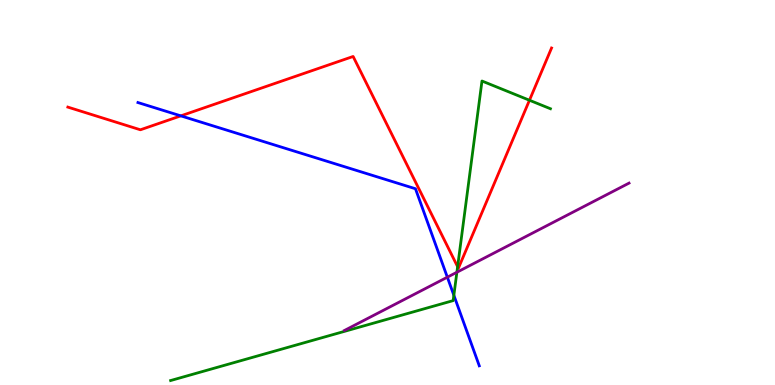[{'lines': ['blue', 'red'], 'intersections': [{'x': 2.33, 'y': 6.99}]}, {'lines': ['green', 'red'], 'intersections': [{'x': 5.9, 'y': 3.07}, {'x': 6.83, 'y': 7.4}]}, {'lines': ['purple', 'red'], 'intersections': []}, {'lines': ['blue', 'green'], 'intersections': [{'x': 5.86, 'y': 2.33}]}, {'lines': ['blue', 'purple'], 'intersections': [{'x': 5.77, 'y': 2.8}]}, {'lines': ['green', 'purple'], 'intersections': [{'x': 5.9, 'y': 2.93}]}]